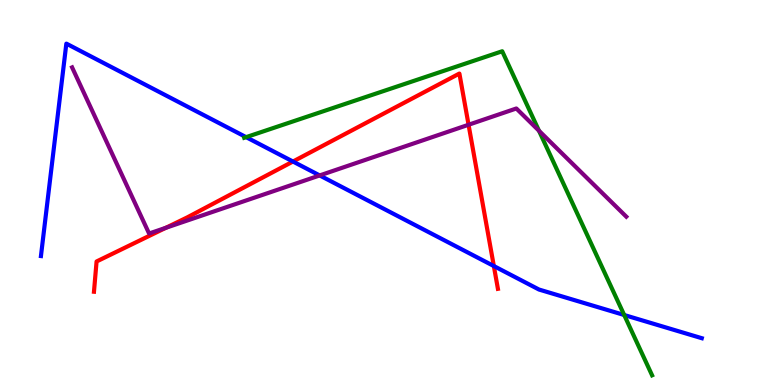[{'lines': ['blue', 'red'], 'intersections': [{'x': 3.78, 'y': 5.8}, {'x': 6.37, 'y': 3.09}]}, {'lines': ['green', 'red'], 'intersections': []}, {'lines': ['purple', 'red'], 'intersections': [{'x': 2.14, 'y': 4.08}, {'x': 6.05, 'y': 6.76}]}, {'lines': ['blue', 'green'], 'intersections': [{'x': 3.18, 'y': 6.44}, {'x': 8.05, 'y': 1.82}]}, {'lines': ['blue', 'purple'], 'intersections': [{'x': 4.13, 'y': 5.44}]}, {'lines': ['green', 'purple'], 'intersections': [{'x': 6.95, 'y': 6.6}]}]